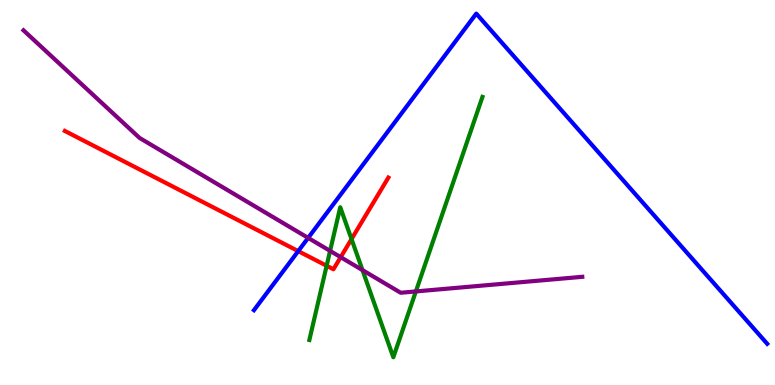[{'lines': ['blue', 'red'], 'intersections': [{'x': 3.85, 'y': 3.48}]}, {'lines': ['green', 'red'], 'intersections': [{'x': 4.21, 'y': 3.1}, {'x': 4.54, 'y': 3.79}]}, {'lines': ['purple', 'red'], 'intersections': [{'x': 4.4, 'y': 3.32}]}, {'lines': ['blue', 'green'], 'intersections': []}, {'lines': ['blue', 'purple'], 'intersections': [{'x': 3.98, 'y': 3.82}]}, {'lines': ['green', 'purple'], 'intersections': [{'x': 4.26, 'y': 3.48}, {'x': 4.68, 'y': 2.98}, {'x': 5.37, 'y': 2.43}]}]